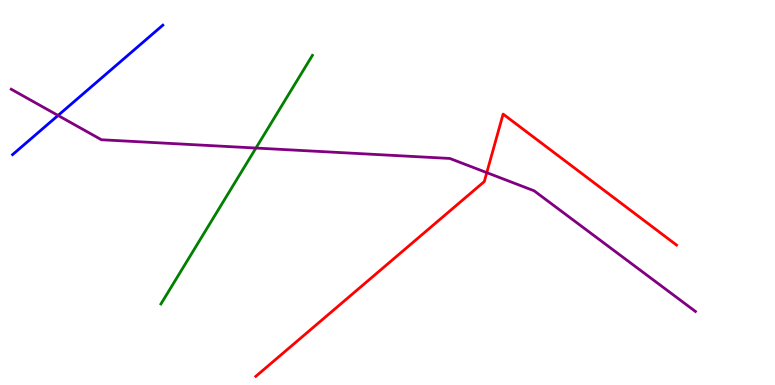[{'lines': ['blue', 'red'], 'intersections': []}, {'lines': ['green', 'red'], 'intersections': []}, {'lines': ['purple', 'red'], 'intersections': [{'x': 6.28, 'y': 5.52}]}, {'lines': ['blue', 'green'], 'intersections': []}, {'lines': ['blue', 'purple'], 'intersections': [{'x': 0.749, 'y': 7.0}]}, {'lines': ['green', 'purple'], 'intersections': [{'x': 3.3, 'y': 6.15}]}]